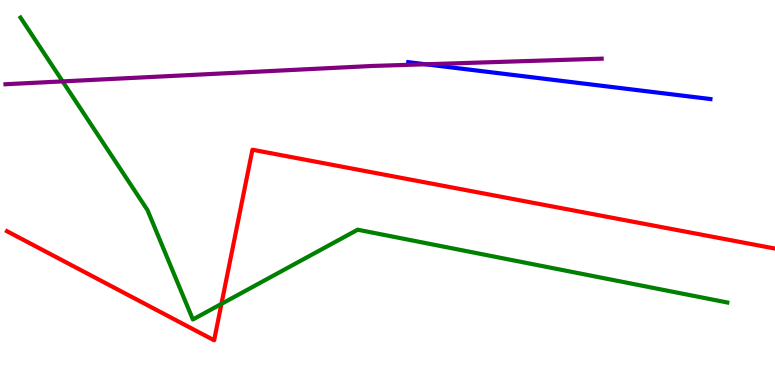[{'lines': ['blue', 'red'], 'intersections': []}, {'lines': ['green', 'red'], 'intersections': [{'x': 2.86, 'y': 2.11}]}, {'lines': ['purple', 'red'], 'intersections': []}, {'lines': ['blue', 'green'], 'intersections': []}, {'lines': ['blue', 'purple'], 'intersections': [{'x': 5.49, 'y': 8.33}]}, {'lines': ['green', 'purple'], 'intersections': [{'x': 0.808, 'y': 7.89}]}]